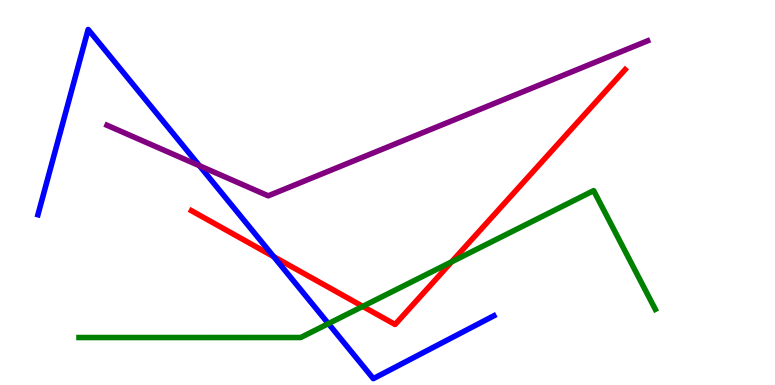[{'lines': ['blue', 'red'], 'intersections': [{'x': 3.53, 'y': 3.33}]}, {'lines': ['green', 'red'], 'intersections': [{'x': 4.68, 'y': 2.04}, {'x': 5.83, 'y': 3.2}]}, {'lines': ['purple', 'red'], 'intersections': []}, {'lines': ['blue', 'green'], 'intersections': [{'x': 4.24, 'y': 1.59}]}, {'lines': ['blue', 'purple'], 'intersections': [{'x': 2.57, 'y': 5.7}]}, {'lines': ['green', 'purple'], 'intersections': []}]